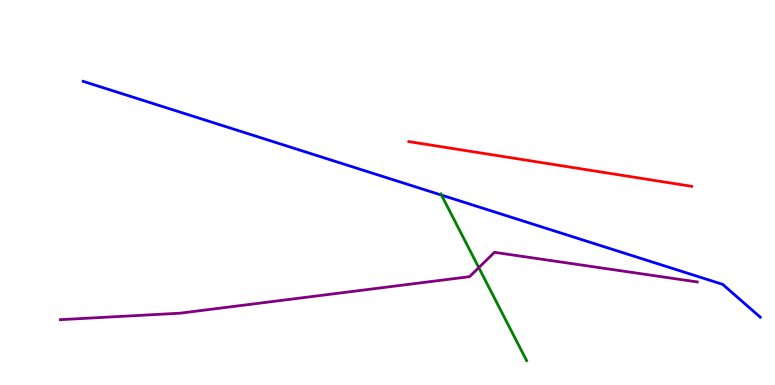[{'lines': ['blue', 'red'], 'intersections': []}, {'lines': ['green', 'red'], 'intersections': []}, {'lines': ['purple', 'red'], 'intersections': []}, {'lines': ['blue', 'green'], 'intersections': [{'x': 5.7, 'y': 4.93}]}, {'lines': ['blue', 'purple'], 'intersections': []}, {'lines': ['green', 'purple'], 'intersections': [{'x': 6.18, 'y': 3.05}]}]